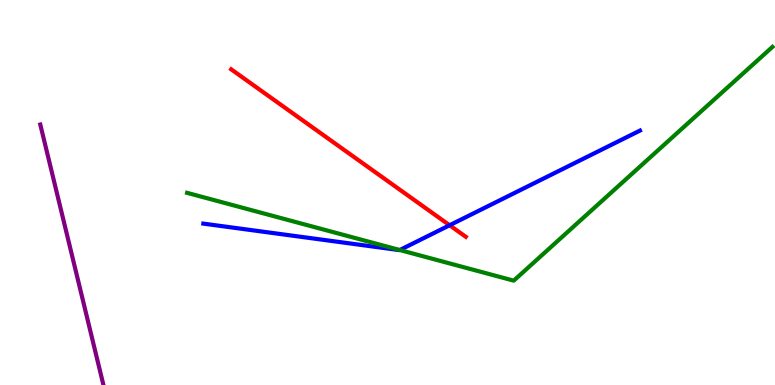[{'lines': ['blue', 'red'], 'intersections': [{'x': 5.8, 'y': 4.15}]}, {'lines': ['green', 'red'], 'intersections': []}, {'lines': ['purple', 'red'], 'intersections': []}, {'lines': ['blue', 'green'], 'intersections': [{'x': 5.16, 'y': 3.51}]}, {'lines': ['blue', 'purple'], 'intersections': []}, {'lines': ['green', 'purple'], 'intersections': []}]